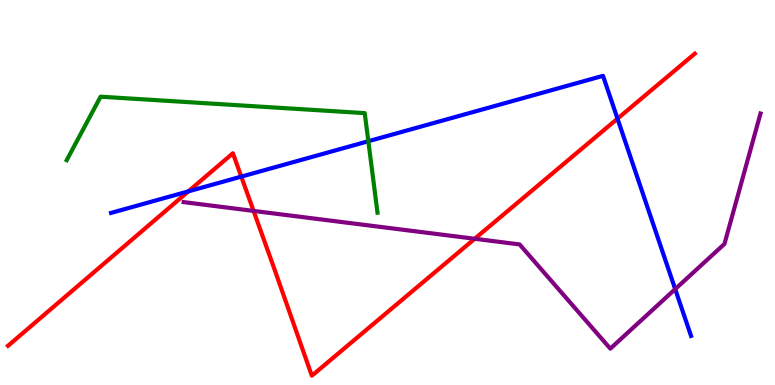[{'lines': ['blue', 'red'], 'intersections': [{'x': 2.43, 'y': 5.03}, {'x': 3.11, 'y': 5.41}, {'x': 7.97, 'y': 6.92}]}, {'lines': ['green', 'red'], 'intersections': []}, {'lines': ['purple', 'red'], 'intersections': [{'x': 3.27, 'y': 4.52}, {'x': 6.12, 'y': 3.8}]}, {'lines': ['blue', 'green'], 'intersections': [{'x': 4.75, 'y': 6.33}]}, {'lines': ['blue', 'purple'], 'intersections': [{'x': 8.71, 'y': 2.49}]}, {'lines': ['green', 'purple'], 'intersections': []}]